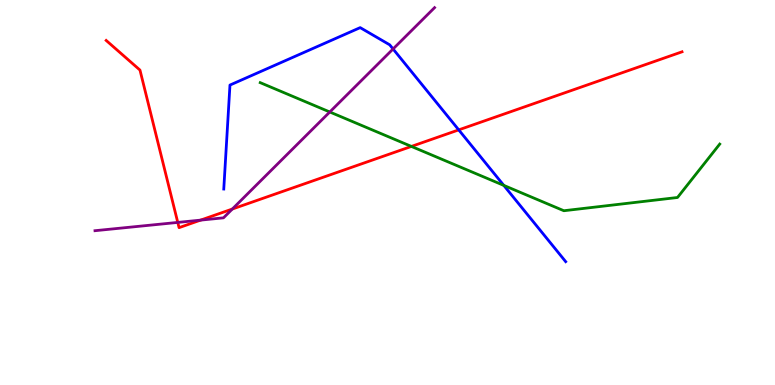[{'lines': ['blue', 'red'], 'intersections': [{'x': 5.92, 'y': 6.63}]}, {'lines': ['green', 'red'], 'intersections': [{'x': 5.31, 'y': 6.2}]}, {'lines': ['purple', 'red'], 'intersections': [{'x': 2.29, 'y': 4.22}, {'x': 2.59, 'y': 4.28}, {'x': 3.0, 'y': 4.57}]}, {'lines': ['blue', 'green'], 'intersections': [{'x': 6.5, 'y': 5.18}]}, {'lines': ['blue', 'purple'], 'intersections': [{'x': 5.07, 'y': 8.73}]}, {'lines': ['green', 'purple'], 'intersections': [{'x': 4.26, 'y': 7.09}]}]